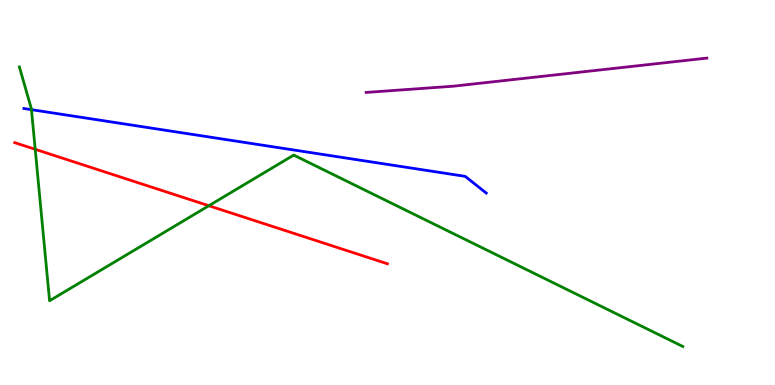[{'lines': ['blue', 'red'], 'intersections': []}, {'lines': ['green', 'red'], 'intersections': [{'x': 0.454, 'y': 6.12}, {'x': 2.69, 'y': 4.66}]}, {'lines': ['purple', 'red'], 'intersections': []}, {'lines': ['blue', 'green'], 'intersections': [{'x': 0.406, 'y': 7.15}]}, {'lines': ['blue', 'purple'], 'intersections': []}, {'lines': ['green', 'purple'], 'intersections': []}]